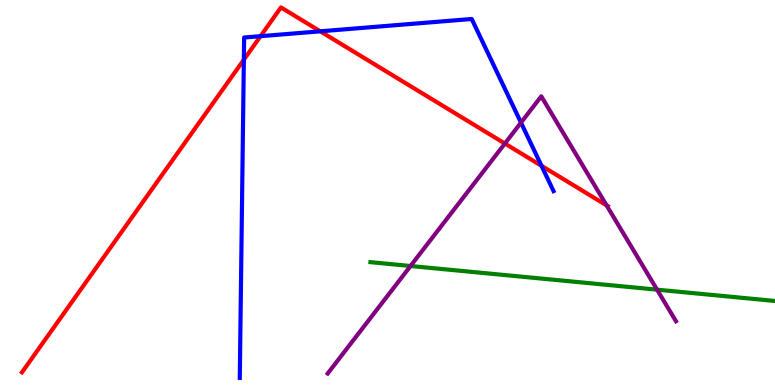[{'lines': ['blue', 'red'], 'intersections': [{'x': 3.15, 'y': 8.45}, {'x': 3.36, 'y': 9.06}, {'x': 4.13, 'y': 9.19}, {'x': 6.99, 'y': 5.69}]}, {'lines': ['green', 'red'], 'intersections': []}, {'lines': ['purple', 'red'], 'intersections': [{'x': 6.51, 'y': 6.27}, {'x': 7.83, 'y': 4.67}]}, {'lines': ['blue', 'green'], 'intersections': []}, {'lines': ['blue', 'purple'], 'intersections': [{'x': 6.72, 'y': 6.81}]}, {'lines': ['green', 'purple'], 'intersections': [{'x': 5.3, 'y': 3.09}, {'x': 8.48, 'y': 2.48}]}]